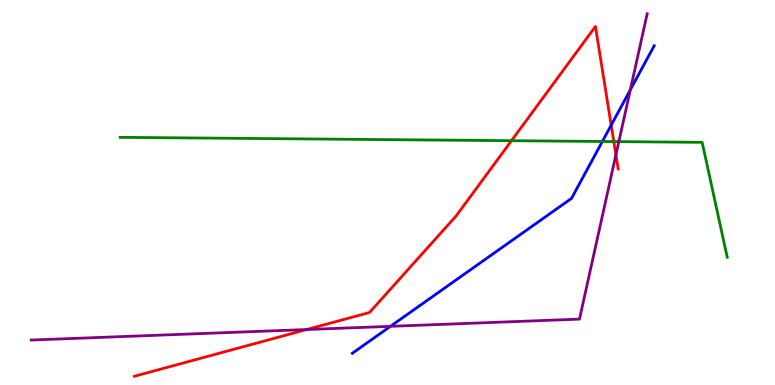[{'lines': ['blue', 'red'], 'intersections': [{'x': 7.89, 'y': 6.75}]}, {'lines': ['green', 'red'], 'intersections': [{'x': 6.6, 'y': 6.35}, {'x': 7.92, 'y': 6.32}]}, {'lines': ['purple', 'red'], 'intersections': [{'x': 3.96, 'y': 1.44}, {'x': 7.95, 'y': 5.98}]}, {'lines': ['blue', 'green'], 'intersections': [{'x': 7.77, 'y': 6.33}]}, {'lines': ['blue', 'purple'], 'intersections': [{'x': 5.04, 'y': 1.52}, {'x': 8.13, 'y': 7.67}]}, {'lines': ['green', 'purple'], 'intersections': [{'x': 7.98, 'y': 6.32}]}]